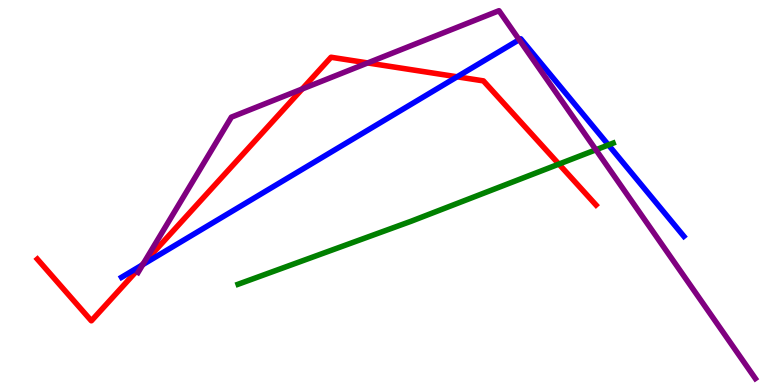[{'lines': ['blue', 'red'], 'intersections': [{'x': 1.83, 'y': 3.12}, {'x': 5.9, 'y': 8.01}]}, {'lines': ['green', 'red'], 'intersections': [{'x': 7.21, 'y': 5.74}]}, {'lines': ['purple', 'red'], 'intersections': [{'x': 1.85, 'y': 3.15}, {'x': 3.9, 'y': 7.69}, {'x': 4.74, 'y': 8.37}]}, {'lines': ['blue', 'green'], 'intersections': [{'x': 7.85, 'y': 6.23}]}, {'lines': ['blue', 'purple'], 'intersections': [{'x': 1.84, 'y': 3.13}, {'x': 6.7, 'y': 8.97}]}, {'lines': ['green', 'purple'], 'intersections': [{'x': 7.69, 'y': 6.11}]}]